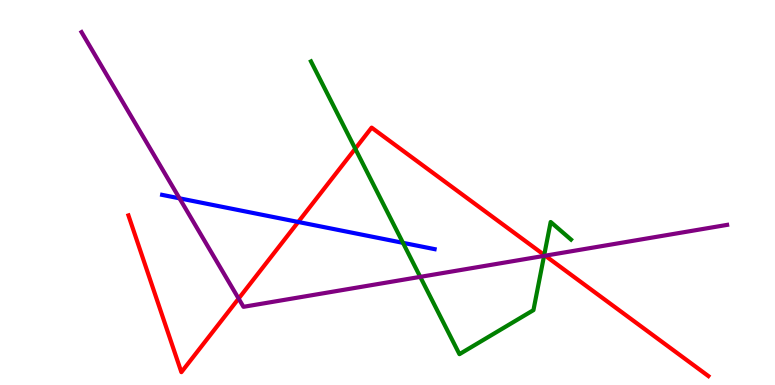[{'lines': ['blue', 'red'], 'intersections': [{'x': 3.85, 'y': 4.23}]}, {'lines': ['green', 'red'], 'intersections': [{'x': 4.58, 'y': 6.14}, {'x': 7.02, 'y': 3.38}]}, {'lines': ['purple', 'red'], 'intersections': [{'x': 3.08, 'y': 2.24}, {'x': 7.04, 'y': 3.36}]}, {'lines': ['blue', 'green'], 'intersections': [{'x': 5.2, 'y': 3.69}]}, {'lines': ['blue', 'purple'], 'intersections': [{'x': 2.32, 'y': 4.85}]}, {'lines': ['green', 'purple'], 'intersections': [{'x': 5.42, 'y': 2.81}, {'x': 7.02, 'y': 3.35}]}]